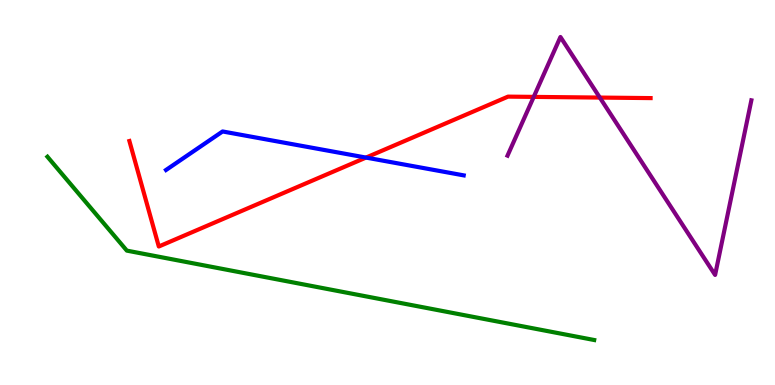[{'lines': ['blue', 'red'], 'intersections': [{'x': 4.72, 'y': 5.91}]}, {'lines': ['green', 'red'], 'intersections': []}, {'lines': ['purple', 'red'], 'intersections': [{'x': 6.89, 'y': 7.48}, {'x': 7.74, 'y': 7.47}]}, {'lines': ['blue', 'green'], 'intersections': []}, {'lines': ['blue', 'purple'], 'intersections': []}, {'lines': ['green', 'purple'], 'intersections': []}]